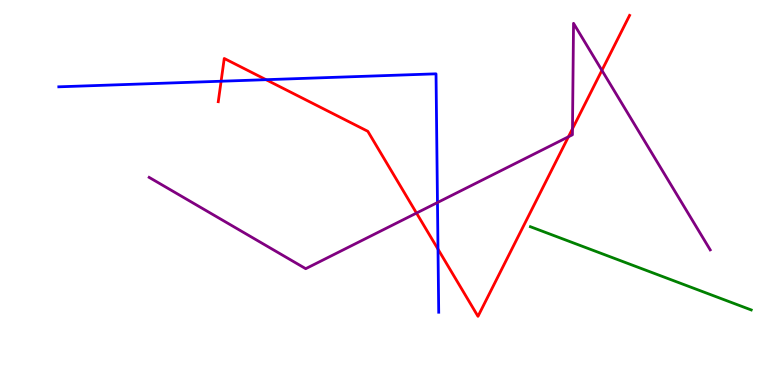[{'lines': ['blue', 'red'], 'intersections': [{'x': 2.85, 'y': 7.89}, {'x': 3.43, 'y': 7.93}, {'x': 5.65, 'y': 3.53}]}, {'lines': ['green', 'red'], 'intersections': []}, {'lines': ['purple', 'red'], 'intersections': [{'x': 5.37, 'y': 4.47}, {'x': 7.33, 'y': 6.45}, {'x': 7.39, 'y': 6.66}, {'x': 7.77, 'y': 8.17}]}, {'lines': ['blue', 'green'], 'intersections': []}, {'lines': ['blue', 'purple'], 'intersections': [{'x': 5.64, 'y': 4.74}]}, {'lines': ['green', 'purple'], 'intersections': []}]